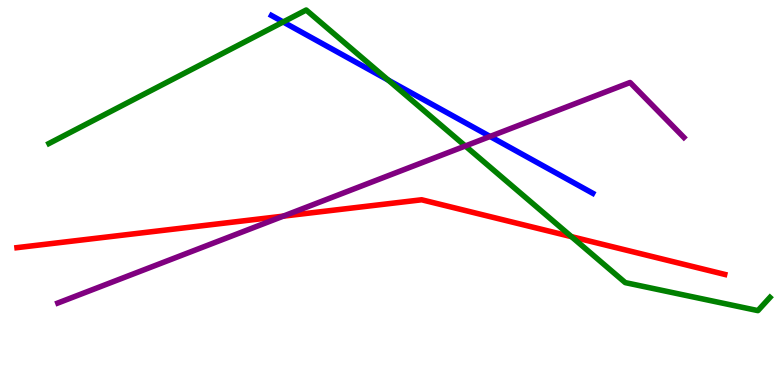[{'lines': ['blue', 'red'], 'intersections': []}, {'lines': ['green', 'red'], 'intersections': [{'x': 7.37, 'y': 3.85}]}, {'lines': ['purple', 'red'], 'intersections': [{'x': 3.66, 'y': 4.39}]}, {'lines': ['blue', 'green'], 'intersections': [{'x': 3.65, 'y': 9.43}, {'x': 5.01, 'y': 7.92}]}, {'lines': ['blue', 'purple'], 'intersections': [{'x': 6.32, 'y': 6.46}]}, {'lines': ['green', 'purple'], 'intersections': [{'x': 6.0, 'y': 6.21}]}]